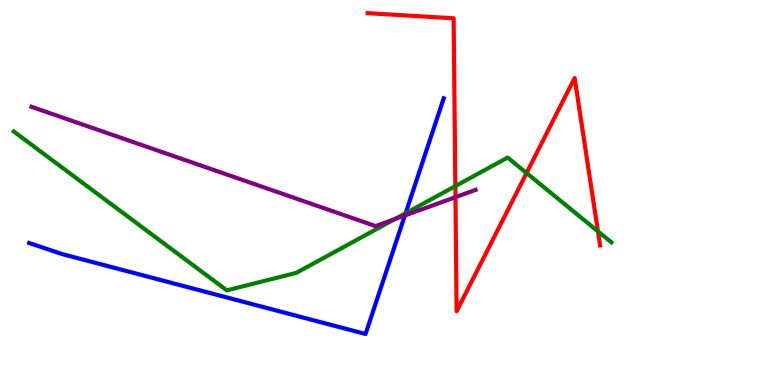[{'lines': ['blue', 'red'], 'intersections': []}, {'lines': ['green', 'red'], 'intersections': [{'x': 5.88, 'y': 5.17}, {'x': 6.79, 'y': 5.51}, {'x': 7.72, 'y': 3.99}]}, {'lines': ['purple', 'red'], 'intersections': [{'x': 5.88, 'y': 4.88}]}, {'lines': ['blue', 'green'], 'intersections': [{'x': 5.23, 'y': 4.46}]}, {'lines': ['blue', 'purple'], 'intersections': [{'x': 5.22, 'y': 4.4}]}, {'lines': ['green', 'purple'], 'intersections': [{'x': 5.1, 'y': 4.31}]}]